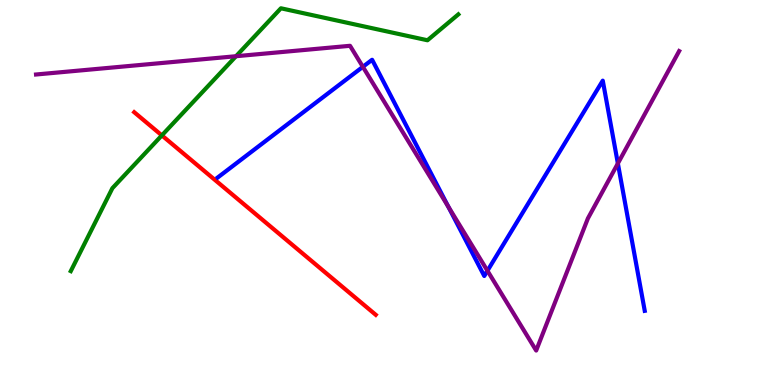[{'lines': ['blue', 'red'], 'intersections': []}, {'lines': ['green', 'red'], 'intersections': [{'x': 2.09, 'y': 6.48}]}, {'lines': ['purple', 'red'], 'intersections': []}, {'lines': ['blue', 'green'], 'intersections': []}, {'lines': ['blue', 'purple'], 'intersections': [{'x': 4.68, 'y': 8.26}, {'x': 5.79, 'y': 4.63}, {'x': 6.29, 'y': 2.97}, {'x': 7.97, 'y': 5.75}]}, {'lines': ['green', 'purple'], 'intersections': [{'x': 3.05, 'y': 8.54}]}]